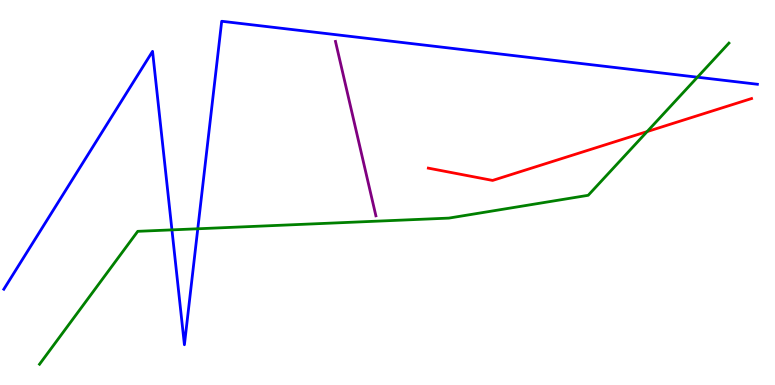[{'lines': ['blue', 'red'], 'intersections': []}, {'lines': ['green', 'red'], 'intersections': [{'x': 8.35, 'y': 6.58}]}, {'lines': ['purple', 'red'], 'intersections': []}, {'lines': ['blue', 'green'], 'intersections': [{'x': 2.22, 'y': 4.03}, {'x': 2.55, 'y': 4.06}, {'x': 9.0, 'y': 7.99}]}, {'lines': ['blue', 'purple'], 'intersections': []}, {'lines': ['green', 'purple'], 'intersections': []}]